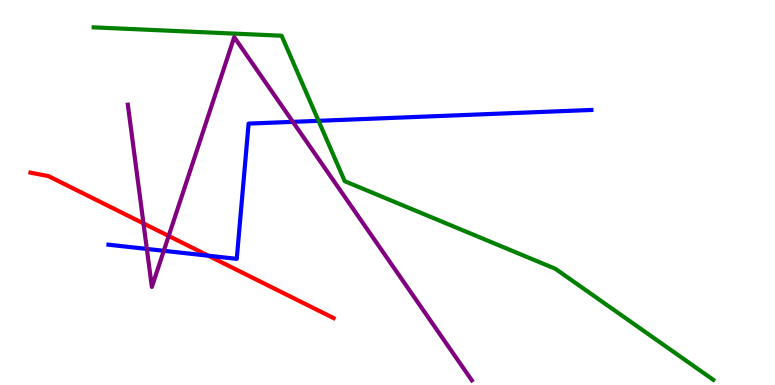[{'lines': ['blue', 'red'], 'intersections': [{'x': 2.69, 'y': 3.36}]}, {'lines': ['green', 'red'], 'intersections': []}, {'lines': ['purple', 'red'], 'intersections': [{'x': 1.85, 'y': 4.2}, {'x': 2.18, 'y': 3.87}]}, {'lines': ['blue', 'green'], 'intersections': [{'x': 4.11, 'y': 6.86}]}, {'lines': ['blue', 'purple'], 'intersections': [{'x': 1.89, 'y': 3.53}, {'x': 2.11, 'y': 3.49}, {'x': 3.78, 'y': 6.84}]}, {'lines': ['green', 'purple'], 'intersections': []}]